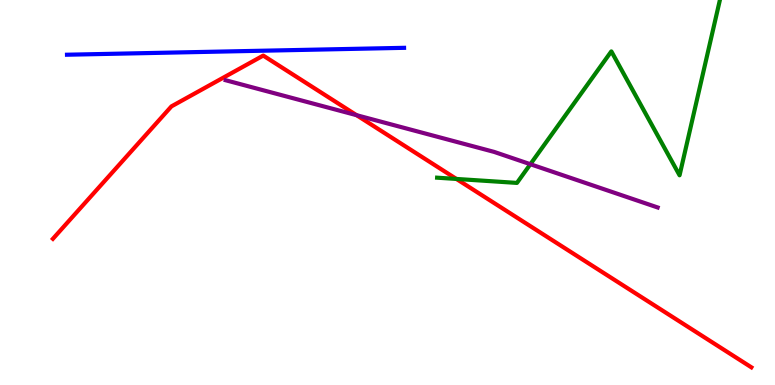[{'lines': ['blue', 'red'], 'intersections': []}, {'lines': ['green', 'red'], 'intersections': [{'x': 5.89, 'y': 5.35}]}, {'lines': ['purple', 'red'], 'intersections': [{'x': 4.6, 'y': 7.01}]}, {'lines': ['blue', 'green'], 'intersections': []}, {'lines': ['blue', 'purple'], 'intersections': []}, {'lines': ['green', 'purple'], 'intersections': [{'x': 6.84, 'y': 5.73}]}]